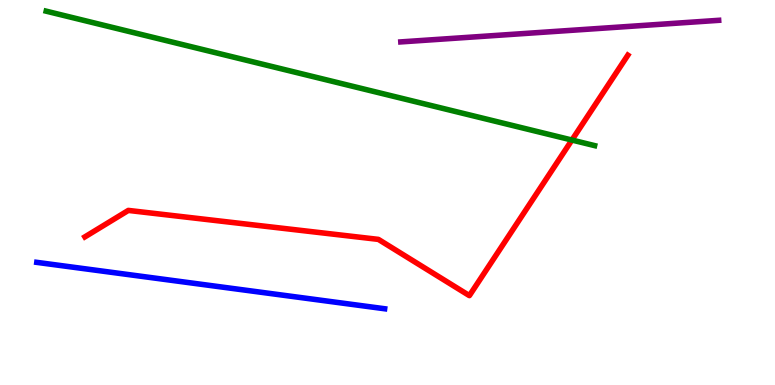[{'lines': ['blue', 'red'], 'intersections': []}, {'lines': ['green', 'red'], 'intersections': [{'x': 7.38, 'y': 6.36}]}, {'lines': ['purple', 'red'], 'intersections': []}, {'lines': ['blue', 'green'], 'intersections': []}, {'lines': ['blue', 'purple'], 'intersections': []}, {'lines': ['green', 'purple'], 'intersections': []}]